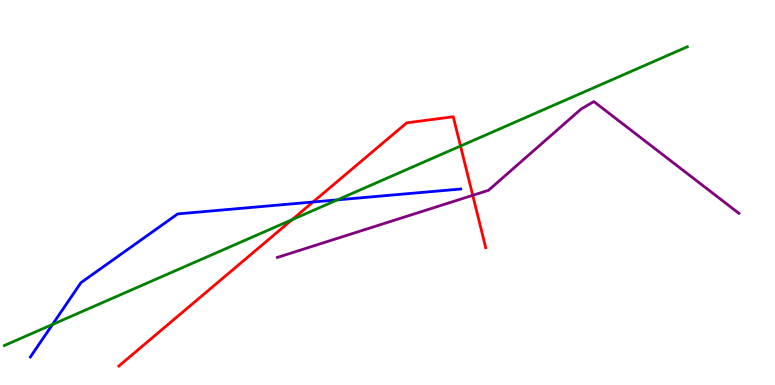[{'lines': ['blue', 'red'], 'intersections': [{'x': 4.04, 'y': 4.75}]}, {'lines': ['green', 'red'], 'intersections': [{'x': 3.77, 'y': 4.29}, {'x': 5.94, 'y': 6.21}]}, {'lines': ['purple', 'red'], 'intersections': [{'x': 6.1, 'y': 4.93}]}, {'lines': ['blue', 'green'], 'intersections': [{'x': 0.677, 'y': 1.57}, {'x': 4.35, 'y': 4.81}]}, {'lines': ['blue', 'purple'], 'intersections': []}, {'lines': ['green', 'purple'], 'intersections': []}]